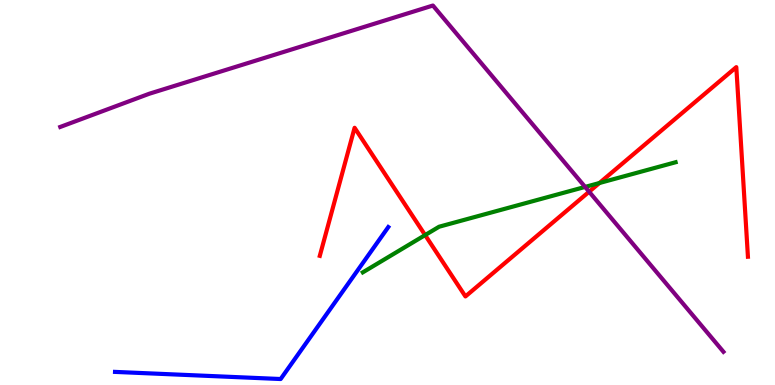[{'lines': ['blue', 'red'], 'intersections': []}, {'lines': ['green', 'red'], 'intersections': [{'x': 5.49, 'y': 3.89}, {'x': 7.73, 'y': 5.25}]}, {'lines': ['purple', 'red'], 'intersections': [{'x': 7.6, 'y': 5.02}]}, {'lines': ['blue', 'green'], 'intersections': []}, {'lines': ['blue', 'purple'], 'intersections': []}, {'lines': ['green', 'purple'], 'intersections': [{'x': 7.55, 'y': 5.14}]}]